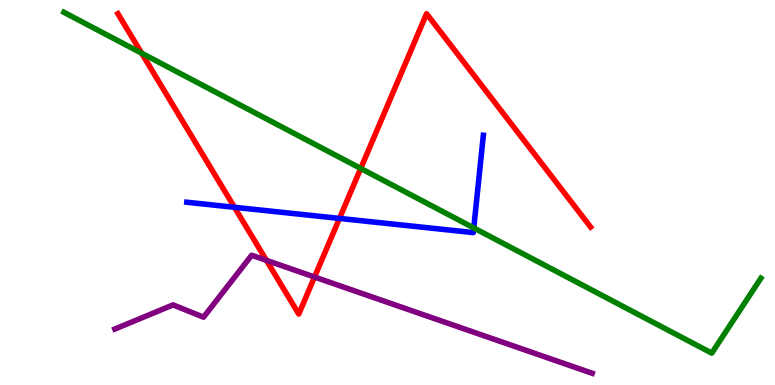[{'lines': ['blue', 'red'], 'intersections': [{'x': 3.03, 'y': 4.62}, {'x': 4.38, 'y': 4.33}]}, {'lines': ['green', 'red'], 'intersections': [{'x': 1.83, 'y': 8.62}, {'x': 4.65, 'y': 5.62}]}, {'lines': ['purple', 'red'], 'intersections': [{'x': 3.44, 'y': 3.24}, {'x': 4.06, 'y': 2.8}]}, {'lines': ['blue', 'green'], 'intersections': [{'x': 6.11, 'y': 4.08}]}, {'lines': ['blue', 'purple'], 'intersections': []}, {'lines': ['green', 'purple'], 'intersections': []}]